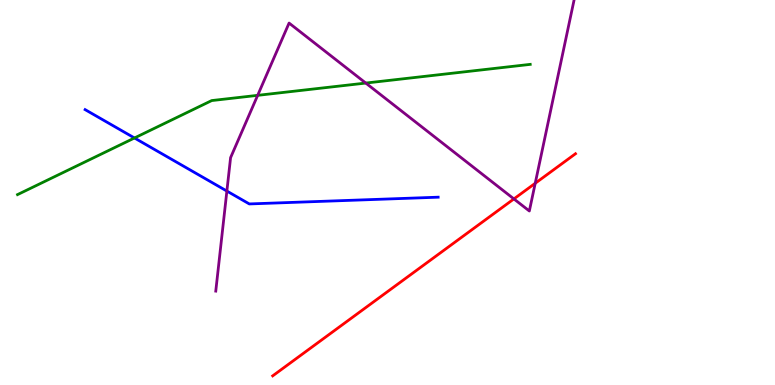[{'lines': ['blue', 'red'], 'intersections': []}, {'lines': ['green', 'red'], 'intersections': []}, {'lines': ['purple', 'red'], 'intersections': [{'x': 6.63, 'y': 4.83}, {'x': 6.91, 'y': 5.24}]}, {'lines': ['blue', 'green'], 'intersections': [{'x': 1.74, 'y': 6.42}]}, {'lines': ['blue', 'purple'], 'intersections': [{'x': 2.93, 'y': 5.04}]}, {'lines': ['green', 'purple'], 'intersections': [{'x': 3.32, 'y': 7.52}, {'x': 4.72, 'y': 7.84}]}]